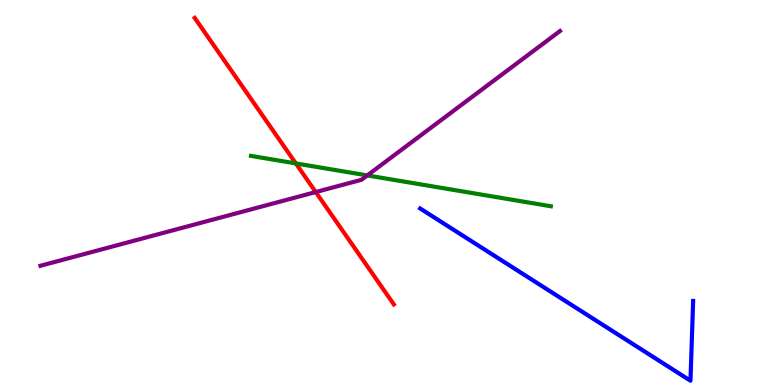[{'lines': ['blue', 'red'], 'intersections': []}, {'lines': ['green', 'red'], 'intersections': [{'x': 3.82, 'y': 5.76}]}, {'lines': ['purple', 'red'], 'intersections': [{'x': 4.07, 'y': 5.01}]}, {'lines': ['blue', 'green'], 'intersections': []}, {'lines': ['blue', 'purple'], 'intersections': []}, {'lines': ['green', 'purple'], 'intersections': [{'x': 4.74, 'y': 5.44}]}]